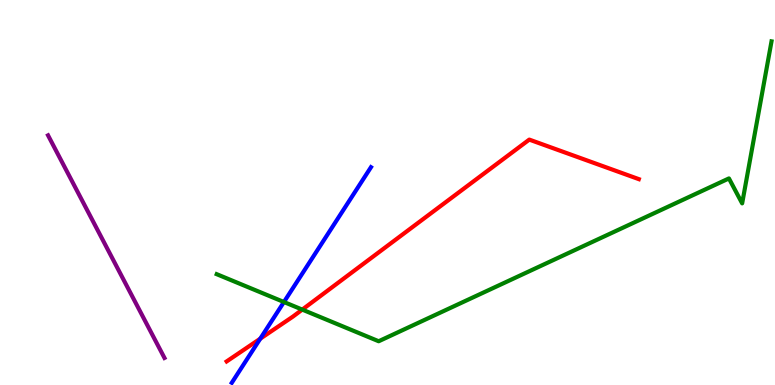[{'lines': ['blue', 'red'], 'intersections': [{'x': 3.36, 'y': 1.2}]}, {'lines': ['green', 'red'], 'intersections': [{'x': 3.9, 'y': 1.96}]}, {'lines': ['purple', 'red'], 'intersections': []}, {'lines': ['blue', 'green'], 'intersections': [{'x': 3.66, 'y': 2.16}]}, {'lines': ['blue', 'purple'], 'intersections': []}, {'lines': ['green', 'purple'], 'intersections': []}]